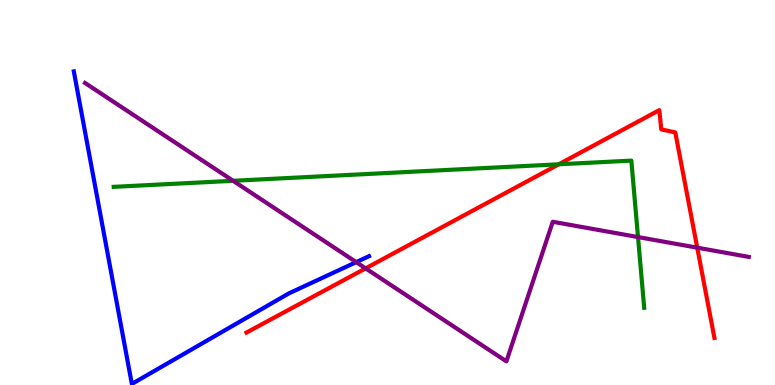[{'lines': ['blue', 'red'], 'intersections': []}, {'lines': ['green', 'red'], 'intersections': [{'x': 7.21, 'y': 5.73}]}, {'lines': ['purple', 'red'], 'intersections': [{'x': 4.72, 'y': 3.03}, {'x': 9.0, 'y': 3.57}]}, {'lines': ['blue', 'green'], 'intersections': []}, {'lines': ['blue', 'purple'], 'intersections': [{'x': 4.6, 'y': 3.19}]}, {'lines': ['green', 'purple'], 'intersections': [{'x': 3.01, 'y': 5.3}, {'x': 8.23, 'y': 3.84}]}]